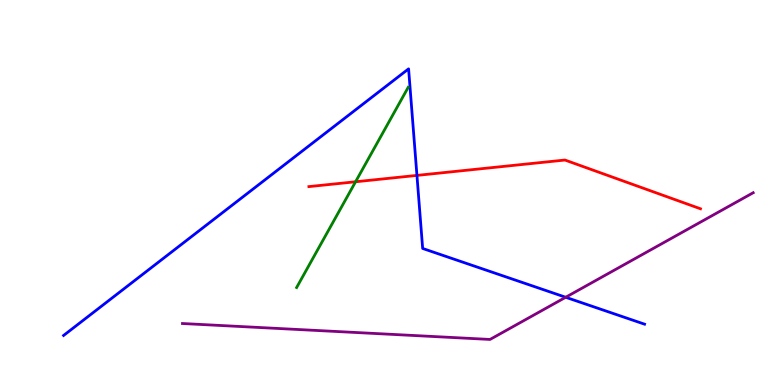[{'lines': ['blue', 'red'], 'intersections': [{'x': 5.38, 'y': 5.44}]}, {'lines': ['green', 'red'], 'intersections': [{'x': 4.59, 'y': 5.28}]}, {'lines': ['purple', 'red'], 'intersections': []}, {'lines': ['blue', 'green'], 'intersections': []}, {'lines': ['blue', 'purple'], 'intersections': [{'x': 7.3, 'y': 2.28}]}, {'lines': ['green', 'purple'], 'intersections': []}]